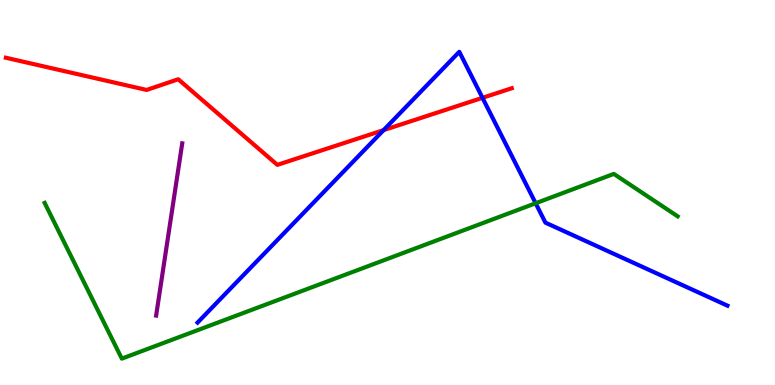[{'lines': ['blue', 'red'], 'intersections': [{'x': 4.95, 'y': 6.62}, {'x': 6.23, 'y': 7.46}]}, {'lines': ['green', 'red'], 'intersections': []}, {'lines': ['purple', 'red'], 'intersections': []}, {'lines': ['blue', 'green'], 'intersections': [{'x': 6.91, 'y': 4.72}]}, {'lines': ['blue', 'purple'], 'intersections': []}, {'lines': ['green', 'purple'], 'intersections': []}]